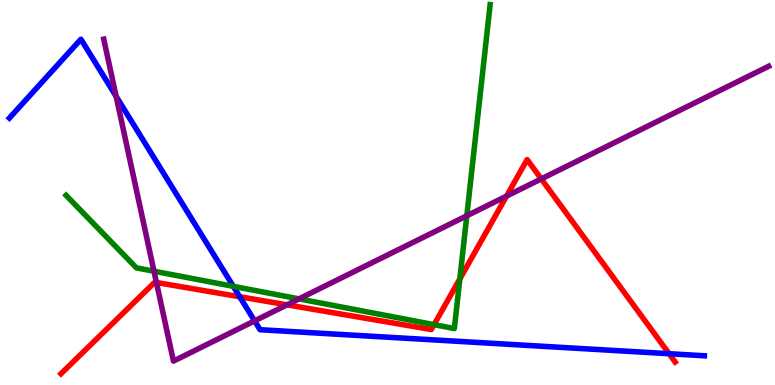[{'lines': ['blue', 'red'], 'intersections': [{'x': 3.09, 'y': 2.29}, {'x': 8.63, 'y': 0.813}]}, {'lines': ['green', 'red'], 'intersections': [{'x': 5.6, 'y': 1.57}, {'x': 5.93, 'y': 2.76}]}, {'lines': ['purple', 'red'], 'intersections': [{'x': 2.02, 'y': 2.66}, {'x': 3.7, 'y': 2.08}, {'x': 6.54, 'y': 4.91}, {'x': 6.98, 'y': 5.35}]}, {'lines': ['blue', 'green'], 'intersections': [{'x': 3.01, 'y': 2.56}]}, {'lines': ['blue', 'purple'], 'intersections': [{'x': 1.5, 'y': 7.5}, {'x': 3.29, 'y': 1.67}]}, {'lines': ['green', 'purple'], 'intersections': [{'x': 1.99, 'y': 2.96}, {'x': 3.86, 'y': 2.24}, {'x': 6.02, 'y': 4.4}]}]